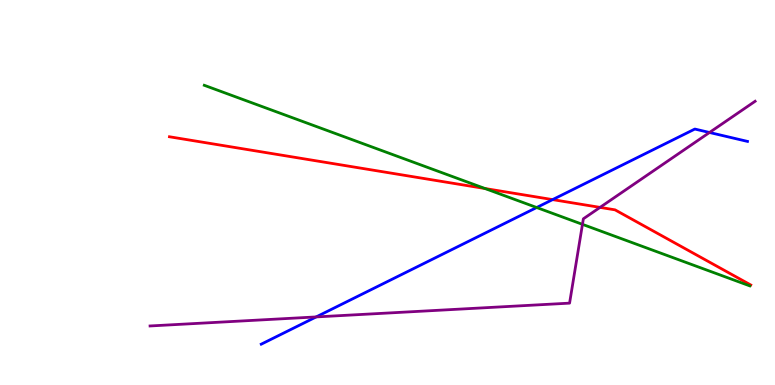[{'lines': ['blue', 'red'], 'intersections': [{'x': 7.13, 'y': 4.82}]}, {'lines': ['green', 'red'], 'intersections': [{'x': 6.26, 'y': 5.1}]}, {'lines': ['purple', 'red'], 'intersections': [{'x': 7.74, 'y': 4.61}]}, {'lines': ['blue', 'green'], 'intersections': [{'x': 6.92, 'y': 4.61}]}, {'lines': ['blue', 'purple'], 'intersections': [{'x': 4.08, 'y': 1.77}, {'x': 9.15, 'y': 6.56}]}, {'lines': ['green', 'purple'], 'intersections': [{'x': 7.52, 'y': 4.17}]}]